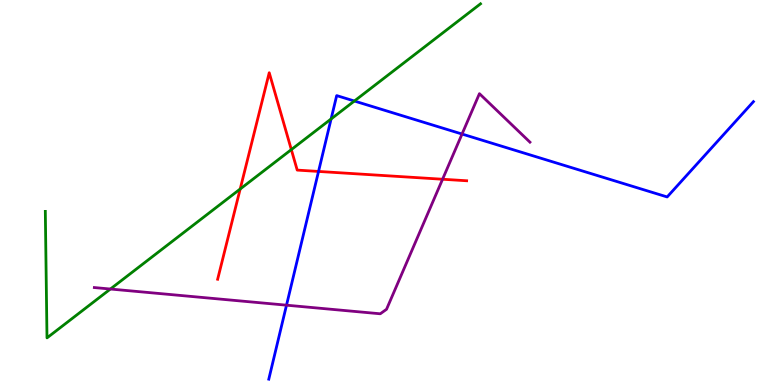[{'lines': ['blue', 'red'], 'intersections': [{'x': 4.11, 'y': 5.55}]}, {'lines': ['green', 'red'], 'intersections': [{'x': 3.1, 'y': 5.09}, {'x': 3.76, 'y': 6.11}]}, {'lines': ['purple', 'red'], 'intersections': [{'x': 5.71, 'y': 5.34}]}, {'lines': ['blue', 'green'], 'intersections': [{'x': 4.27, 'y': 6.91}, {'x': 4.57, 'y': 7.38}]}, {'lines': ['blue', 'purple'], 'intersections': [{'x': 3.7, 'y': 2.07}, {'x': 5.96, 'y': 6.52}]}, {'lines': ['green', 'purple'], 'intersections': [{'x': 1.42, 'y': 2.49}]}]